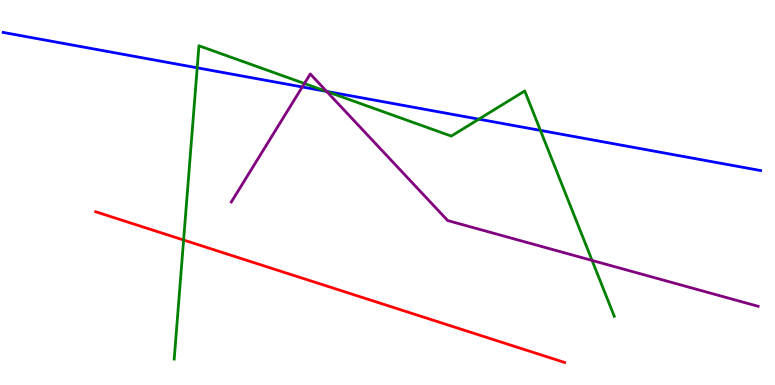[{'lines': ['blue', 'red'], 'intersections': []}, {'lines': ['green', 'red'], 'intersections': [{'x': 2.37, 'y': 3.77}]}, {'lines': ['purple', 'red'], 'intersections': []}, {'lines': ['blue', 'green'], 'intersections': [{'x': 2.54, 'y': 8.24}, {'x': 4.21, 'y': 7.63}, {'x': 6.18, 'y': 6.9}, {'x': 6.97, 'y': 6.61}]}, {'lines': ['blue', 'purple'], 'intersections': [{'x': 3.9, 'y': 7.74}, {'x': 4.21, 'y': 7.63}]}, {'lines': ['green', 'purple'], 'intersections': [{'x': 3.93, 'y': 7.83}, {'x': 4.22, 'y': 7.62}, {'x': 7.64, 'y': 3.24}]}]